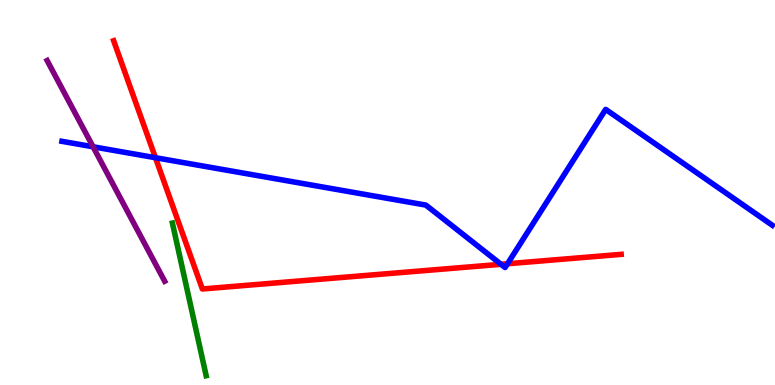[{'lines': ['blue', 'red'], 'intersections': [{'x': 2.01, 'y': 5.9}, {'x': 6.46, 'y': 3.14}, {'x': 6.55, 'y': 3.15}]}, {'lines': ['green', 'red'], 'intersections': []}, {'lines': ['purple', 'red'], 'intersections': []}, {'lines': ['blue', 'green'], 'intersections': []}, {'lines': ['blue', 'purple'], 'intersections': [{'x': 1.2, 'y': 6.19}]}, {'lines': ['green', 'purple'], 'intersections': []}]